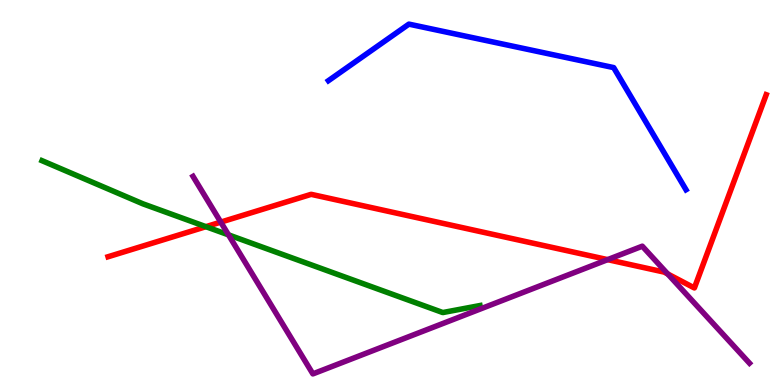[{'lines': ['blue', 'red'], 'intersections': []}, {'lines': ['green', 'red'], 'intersections': [{'x': 2.66, 'y': 4.11}]}, {'lines': ['purple', 'red'], 'intersections': [{'x': 2.85, 'y': 4.23}, {'x': 7.84, 'y': 3.26}, {'x': 8.62, 'y': 2.88}]}, {'lines': ['blue', 'green'], 'intersections': []}, {'lines': ['blue', 'purple'], 'intersections': []}, {'lines': ['green', 'purple'], 'intersections': [{'x': 2.95, 'y': 3.9}]}]